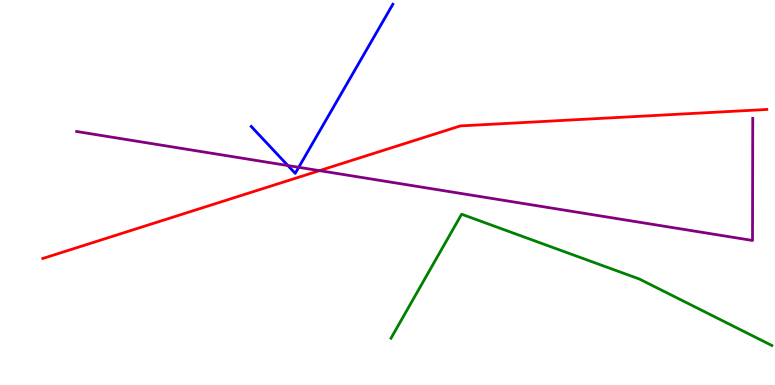[{'lines': ['blue', 'red'], 'intersections': []}, {'lines': ['green', 'red'], 'intersections': []}, {'lines': ['purple', 'red'], 'intersections': [{'x': 4.12, 'y': 5.57}]}, {'lines': ['blue', 'green'], 'intersections': []}, {'lines': ['blue', 'purple'], 'intersections': [{'x': 3.71, 'y': 5.7}, {'x': 3.85, 'y': 5.65}]}, {'lines': ['green', 'purple'], 'intersections': []}]